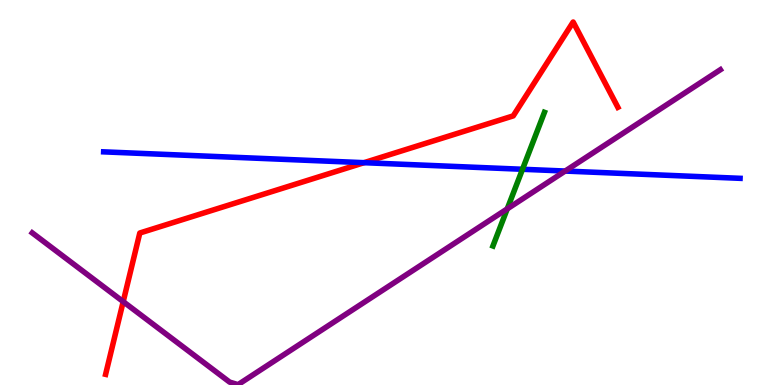[{'lines': ['blue', 'red'], 'intersections': [{'x': 4.7, 'y': 5.77}]}, {'lines': ['green', 'red'], 'intersections': []}, {'lines': ['purple', 'red'], 'intersections': [{'x': 1.59, 'y': 2.17}]}, {'lines': ['blue', 'green'], 'intersections': [{'x': 6.74, 'y': 5.6}]}, {'lines': ['blue', 'purple'], 'intersections': [{'x': 7.29, 'y': 5.56}]}, {'lines': ['green', 'purple'], 'intersections': [{'x': 6.55, 'y': 4.57}]}]